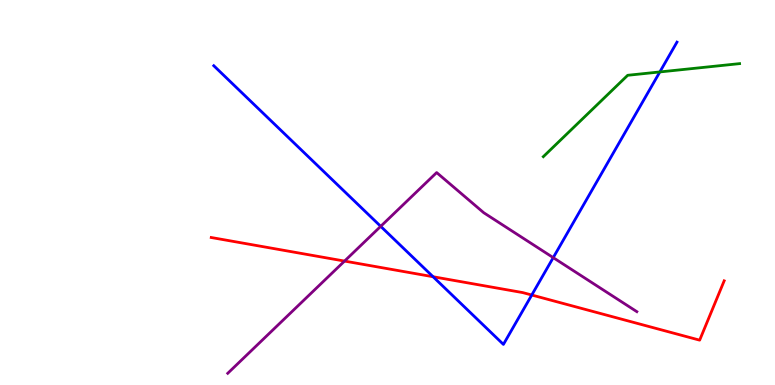[{'lines': ['blue', 'red'], 'intersections': [{'x': 5.59, 'y': 2.81}, {'x': 6.86, 'y': 2.34}]}, {'lines': ['green', 'red'], 'intersections': []}, {'lines': ['purple', 'red'], 'intersections': [{'x': 4.45, 'y': 3.22}]}, {'lines': ['blue', 'green'], 'intersections': [{'x': 8.51, 'y': 8.13}]}, {'lines': ['blue', 'purple'], 'intersections': [{'x': 4.91, 'y': 4.12}, {'x': 7.14, 'y': 3.31}]}, {'lines': ['green', 'purple'], 'intersections': []}]